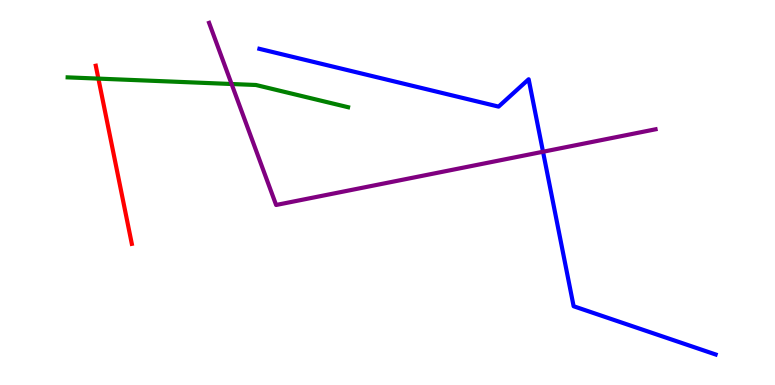[{'lines': ['blue', 'red'], 'intersections': []}, {'lines': ['green', 'red'], 'intersections': [{'x': 1.27, 'y': 7.96}]}, {'lines': ['purple', 'red'], 'intersections': []}, {'lines': ['blue', 'green'], 'intersections': []}, {'lines': ['blue', 'purple'], 'intersections': [{'x': 7.01, 'y': 6.06}]}, {'lines': ['green', 'purple'], 'intersections': [{'x': 2.99, 'y': 7.82}]}]